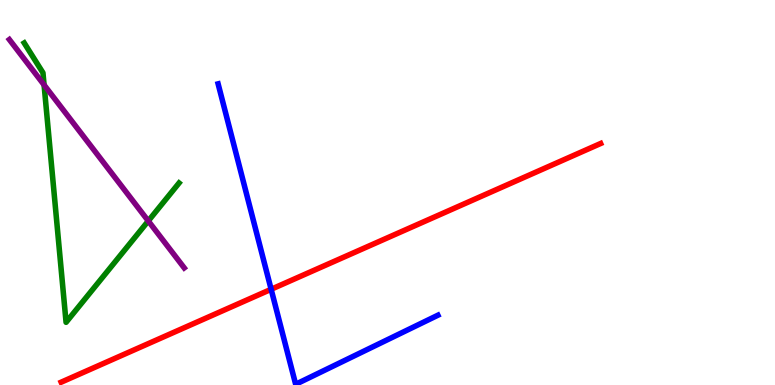[{'lines': ['blue', 'red'], 'intersections': [{'x': 3.5, 'y': 2.49}]}, {'lines': ['green', 'red'], 'intersections': []}, {'lines': ['purple', 'red'], 'intersections': []}, {'lines': ['blue', 'green'], 'intersections': []}, {'lines': ['blue', 'purple'], 'intersections': []}, {'lines': ['green', 'purple'], 'intersections': [{'x': 0.569, 'y': 7.79}, {'x': 1.91, 'y': 4.26}]}]